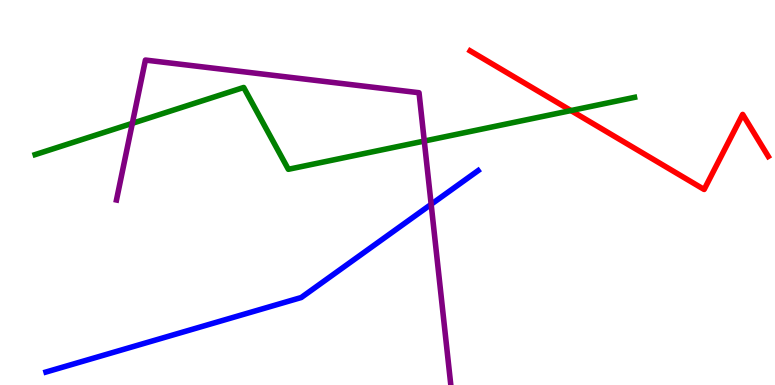[{'lines': ['blue', 'red'], 'intersections': []}, {'lines': ['green', 'red'], 'intersections': [{'x': 7.37, 'y': 7.13}]}, {'lines': ['purple', 'red'], 'intersections': []}, {'lines': ['blue', 'green'], 'intersections': []}, {'lines': ['blue', 'purple'], 'intersections': [{'x': 5.56, 'y': 4.69}]}, {'lines': ['green', 'purple'], 'intersections': [{'x': 1.71, 'y': 6.8}, {'x': 5.47, 'y': 6.34}]}]